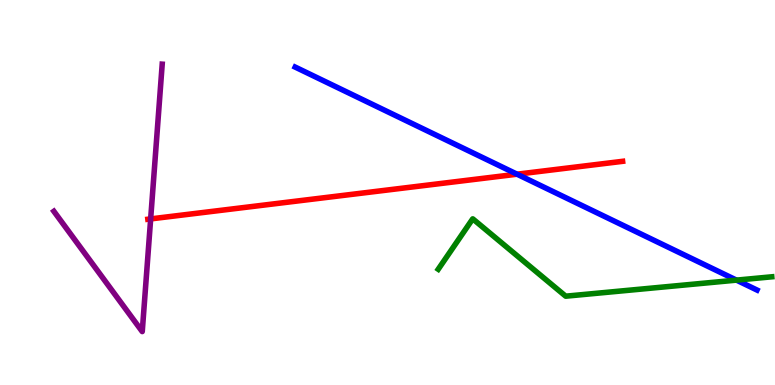[{'lines': ['blue', 'red'], 'intersections': [{'x': 6.67, 'y': 5.48}]}, {'lines': ['green', 'red'], 'intersections': []}, {'lines': ['purple', 'red'], 'intersections': [{'x': 1.94, 'y': 4.31}]}, {'lines': ['blue', 'green'], 'intersections': [{'x': 9.5, 'y': 2.72}]}, {'lines': ['blue', 'purple'], 'intersections': []}, {'lines': ['green', 'purple'], 'intersections': []}]